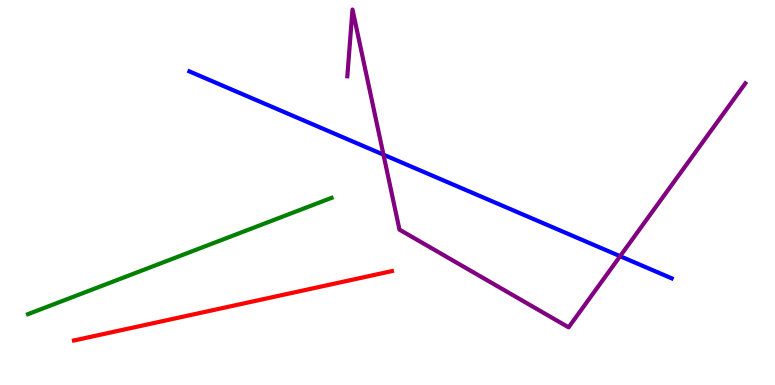[{'lines': ['blue', 'red'], 'intersections': []}, {'lines': ['green', 'red'], 'intersections': []}, {'lines': ['purple', 'red'], 'intersections': []}, {'lines': ['blue', 'green'], 'intersections': []}, {'lines': ['blue', 'purple'], 'intersections': [{'x': 4.95, 'y': 5.98}, {'x': 8.0, 'y': 3.35}]}, {'lines': ['green', 'purple'], 'intersections': []}]